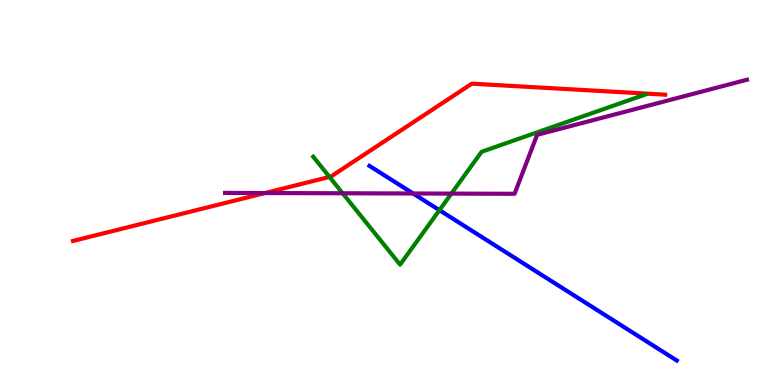[{'lines': ['blue', 'red'], 'intersections': []}, {'lines': ['green', 'red'], 'intersections': [{'x': 4.25, 'y': 5.4}]}, {'lines': ['purple', 'red'], 'intersections': [{'x': 3.42, 'y': 4.99}]}, {'lines': ['blue', 'green'], 'intersections': [{'x': 5.67, 'y': 4.54}]}, {'lines': ['blue', 'purple'], 'intersections': [{'x': 5.33, 'y': 4.97}]}, {'lines': ['green', 'purple'], 'intersections': [{'x': 4.42, 'y': 4.98}, {'x': 5.82, 'y': 4.97}]}]